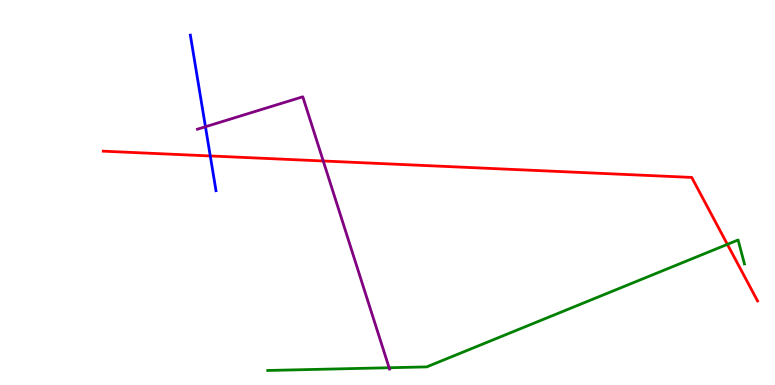[{'lines': ['blue', 'red'], 'intersections': [{'x': 2.71, 'y': 5.95}]}, {'lines': ['green', 'red'], 'intersections': [{'x': 9.39, 'y': 3.65}]}, {'lines': ['purple', 'red'], 'intersections': [{'x': 4.17, 'y': 5.82}]}, {'lines': ['blue', 'green'], 'intersections': []}, {'lines': ['blue', 'purple'], 'intersections': [{'x': 2.65, 'y': 6.71}]}, {'lines': ['green', 'purple'], 'intersections': [{'x': 5.02, 'y': 0.448}]}]